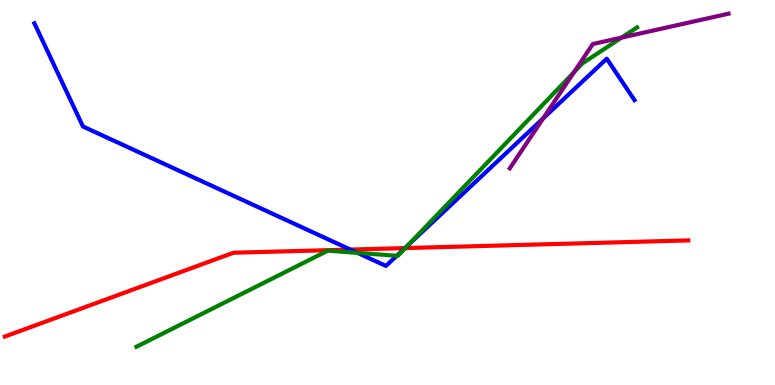[{'lines': ['blue', 'red'], 'intersections': [{'x': 4.52, 'y': 3.52}, {'x': 5.23, 'y': 3.56}]}, {'lines': ['green', 'red'], 'intersections': [{'x': 5.23, 'y': 3.56}]}, {'lines': ['purple', 'red'], 'intersections': []}, {'lines': ['blue', 'green'], 'intersections': [{'x': 4.61, 'y': 3.43}, {'x': 5.12, 'y': 3.36}, {'x': 5.26, 'y': 3.62}]}, {'lines': ['blue', 'purple'], 'intersections': [{'x': 7.01, 'y': 6.92}]}, {'lines': ['green', 'purple'], 'intersections': [{'x': 7.41, 'y': 8.12}, {'x': 8.02, 'y': 9.02}]}]